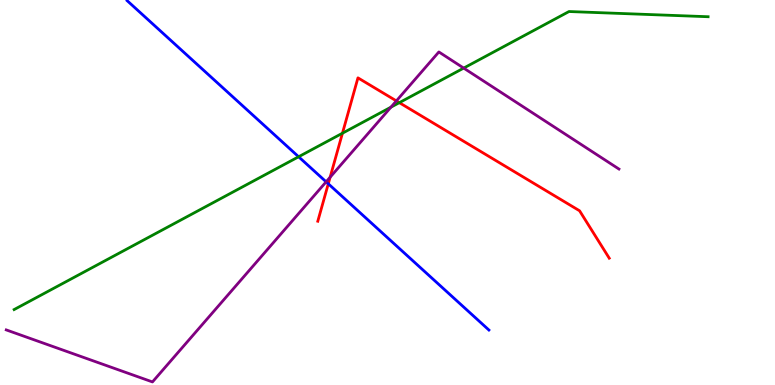[{'lines': ['blue', 'red'], 'intersections': [{'x': 4.24, 'y': 5.23}]}, {'lines': ['green', 'red'], 'intersections': [{'x': 4.42, 'y': 6.54}, {'x': 5.15, 'y': 7.33}]}, {'lines': ['purple', 'red'], 'intersections': [{'x': 4.26, 'y': 5.4}, {'x': 5.11, 'y': 7.38}]}, {'lines': ['blue', 'green'], 'intersections': [{'x': 3.85, 'y': 5.93}]}, {'lines': ['blue', 'purple'], 'intersections': [{'x': 4.21, 'y': 5.28}]}, {'lines': ['green', 'purple'], 'intersections': [{'x': 5.04, 'y': 7.22}, {'x': 5.98, 'y': 8.23}]}]